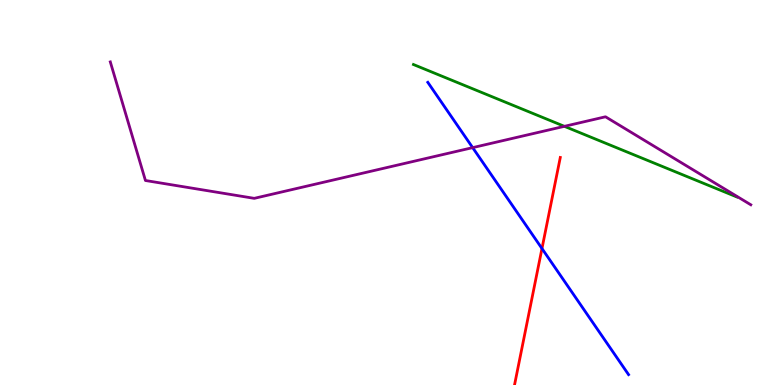[{'lines': ['blue', 'red'], 'intersections': [{'x': 6.99, 'y': 3.54}]}, {'lines': ['green', 'red'], 'intersections': []}, {'lines': ['purple', 'red'], 'intersections': []}, {'lines': ['blue', 'green'], 'intersections': []}, {'lines': ['blue', 'purple'], 'intersections': [{'x': 6.1, 'y': 6.17}]}, {'lines': ['green', 'purple'], 'intersections': [{'x': 7.28, 'y': 6.72}]}]